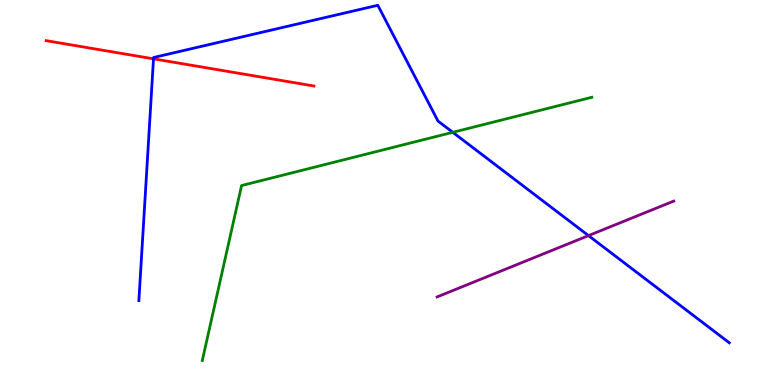[{'lines': ['blue', 'red'], 'intersections': [{'x': 1.98, 'y': 8.47}]}, {'lines': ['green', 'red'], 'intersections': []}, {'lines': ['purple', 'red'], 'intersections': []}, {'lines': ['blue', 'green'], 'intersections': [{'x': 5.84, 'y': 6.56}]}, {'lines': ['blue', 'purple'], 'intersections': [{'x': 7.59, 'y': 3.88}]}, {'lines': ['green', 'purple'], 'intersections': []}]